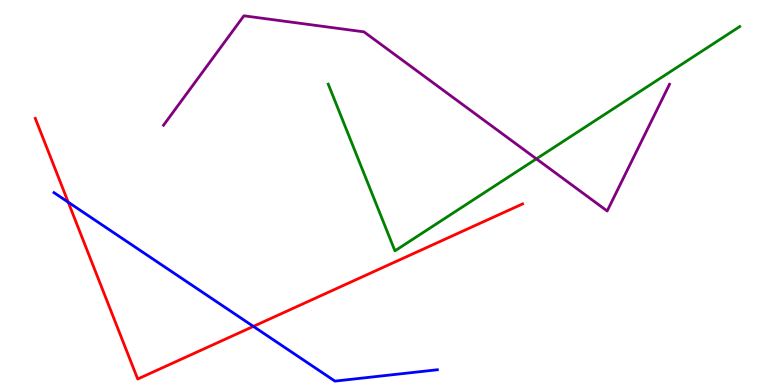[{'lines': ['blue', 'red'], 'intersections': [{'x': 0.88, 'y': 4.75}, {'x': 3.27, 'y': 1.52}]}, {'lines': ['green', 'red'], 'intersections': []}, {'lines': ['purple', 'red'], 'intersections': []}, {'lines': ['blue', 'green'], 'intersections': []}, {'lines': ['blue', 'purple'], 'intersections': []}, {'lines': ['green', 'purple'], 'intersections': [{'x': 6.92, 'y': 5.87}]}]